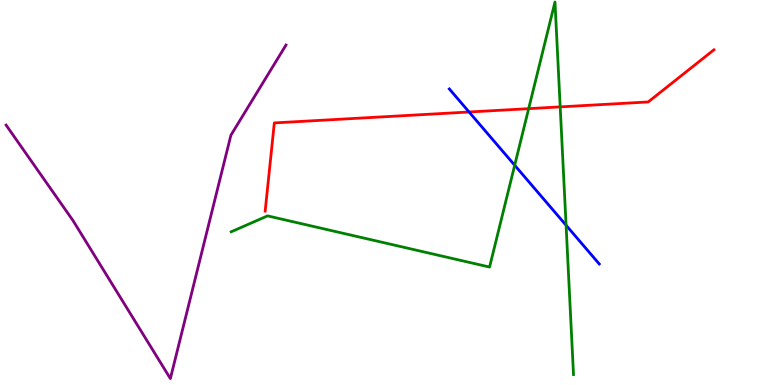[{'lines': ['blue', 'red'], 'intersections': [{'x': 6.05, 'y': 7.09}]}, {'lines': ['green', 'red'], 'intersections': [{'x': 6.82, 'y': 7.18}, {'x': 7.23, 'y': 7.22}]}, {'lines': ['purple', 'red'], 'intersections': []}, {'lines': ['blue', 'green'], 'intersections': [{'x': 6.64, 'y': 5.71}, {'x': 7.3, 'y': 4.15}]}, {'lines': ['blue', 'purple'], 'intersections': []}, {'lines': ['green', 'purple'], 'intersections': []}]